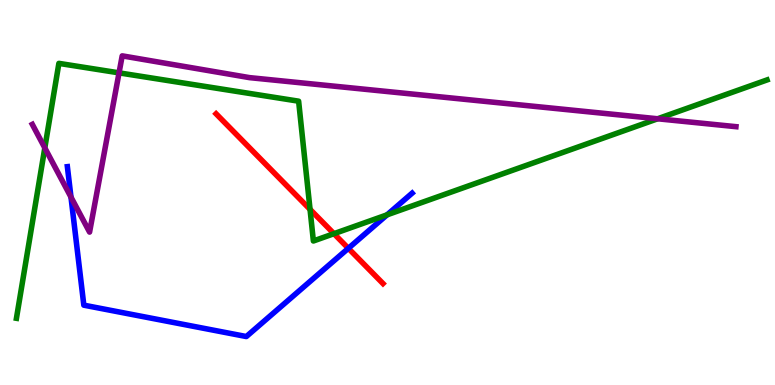[{'lines': ['blue', 'red'], 'intersections': [{'x': 4.49, 'y': 3.55}]}, {'lines': ['green', 'red'], 'intersections': [{'x': 4.0, 'y': 4.56}, {'x': 4.31, 'y': 3.93}]}, {'lines': ['purple', 'red'], 'intersections': []}, {'lines': ['blue', 'green'], 'intersections': [{'x': 4.99, 'y': 4.42}]}, {'lines': ['blue', 'purple'], 'intersections': [{'x': 0.916, 'y': 4.88}]}, {'lines': ['green', 'purple'], 'intersections': [{'x': 0.578, 'y': 6.16}, {'x': 1.54, 'y': 8.11}, {'x': 8.49, 'y': 6.91}]}]